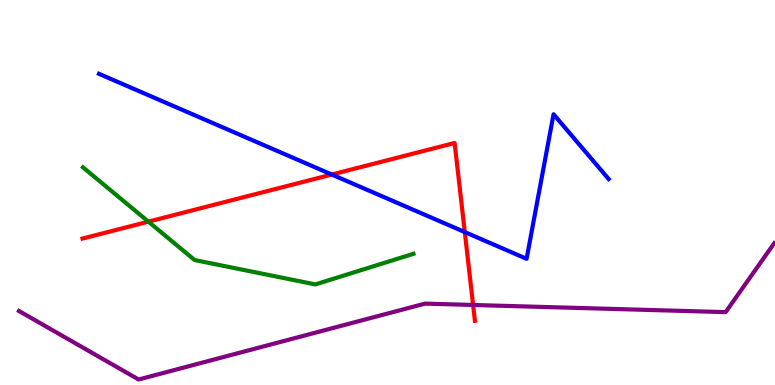[{'lines': ['blue', 'red'], 'intersections': [{'x': 4.28, 'y': 5.47}, {'x': 6.0, 'y': 3.97}]}, {'lines': ['green', 'red'], 'intersections': [{'x': 1.91, 'y': 4.24}]}, {'lines': ['purple', 'red'], 'intersections': [{'x': 6.1, 'y': 2.08}]}, {'lines': ['blue', 'green'], 'intersections': []}, {'lines': ['blue', 'purple'], 'intersections': []}, {'lines': ['green', 'purple'], 'intersections': []}]